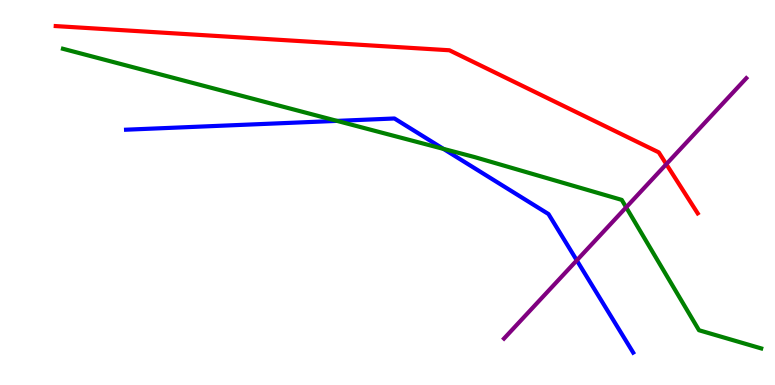[{'lines': ['blue', 'red'], 'intersections': []}, {'lines': ['green', 'red'], 'intersections': []}, {'lines': ['purple', 'red'], 'intersections': [{'x': 8.6, 'y': 5.74}]}, {'lines': ['blue', 'green'], 'intersections': [{'x': 4.35, 'y': 6.86}, {'x': 5.72, 'y': 6.13}]}, {'lines': ['blue', 'purple'], 'intersections': [{'x': 7.44, 'y': 3.24}]}, {'lines': ['green', 'purple'], 'intersections': [{'x': 8.08, 'y': 4.62}]}]